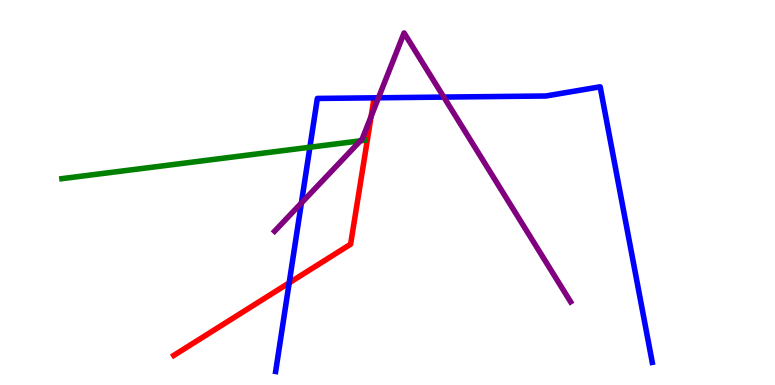[{'lines': ['blue', 'red'], 'intersections': [{'x': 3.73, 'y': 2.65}]}, {'lines': ['green', 'red'], 'intersections': []}, {'lines': ['purple', 'red'], 'intersections': [{'x': 4.79, 'y': 6.98}]}, {'lines': ['blue', 'green'], 'intersections': [{'x': 4.0, 'y': 6.18}]}, {'lines': ['blue', 'purple'], 'intersections': [{'x': 3.89, 'y': 4.73}, {'x': 4.88, 'y': 7.46}, {'x': 5.73, 'y': 7.48}]}, {'lines': ['green', 'purple'], 'intersections': [{'x': 4.65, 'y': 6.34}]}]